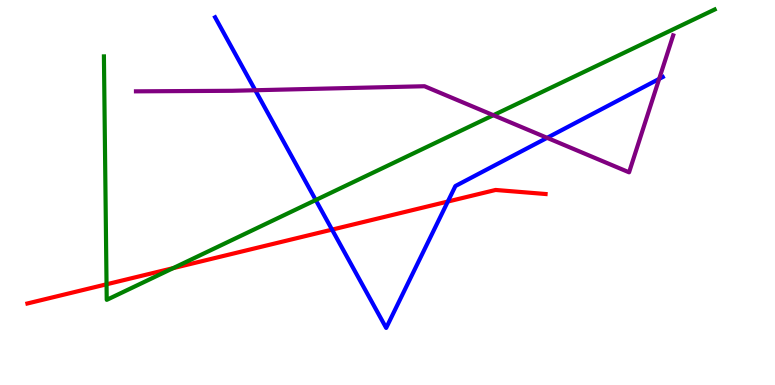[{'lines': ['blue', 'red'], 'intersections': [{'x': 4.28, 'y': 4.04}, {'x': 5.78, 'y': 4.77}]}, {'lines': ['green', 'red'], 'intersections': [{'x': 1.37, 'y': 2.62}, {'x': 2.23, 'y': 3.04}]}, {'lines': ['purple', 'red'], 'intersections': []}, {'lines': ['blue', 'green'], 'intersections': [{'x': 4.07, 'y': 4.8}]}, {'lines': ['blue', 'purple'], 'intersections': [{'x': 3.29, 'y': 7.66}, {'x': 7.06, 'y': 6.42}, {'x': 8.51, 'y': 7.95}]}, {'lines': ['green', 'purple'], 'intersections': [{'x': 6.37, 'y': 7.01}]}]